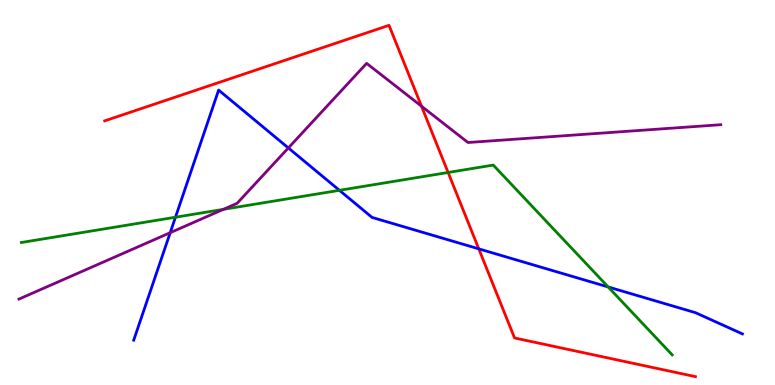[{'lines': ['blue', 'red'], 'intersections': [{'x': 6.18, 'y': 3.54}]}, {'lines': ['green', 'red'], 'intersections': [{'x': 5.78, 'y': 5.52}]}, {'lines': ['purple', 'red'], 'intersections': [{'x': 5.44, 'y': 7.24}]}, {'lines': ['blue', 'green'], 'intersections': [{'x': 2.26, 'y': 4.36}, {'x': 4.38, 'y': 5.06}, {'x': 7.85, 'y': 2.55}]}, {'lines': ['blue', 'purple'], 'intersections': [{'x': 2.2, 'y': 3.96}, {'x': 3.72, 'y': 6.16}]}, {'lines': ['green', 'purple'], 'intersections': [{'x': 2.88, 'y': 4.56}]}]